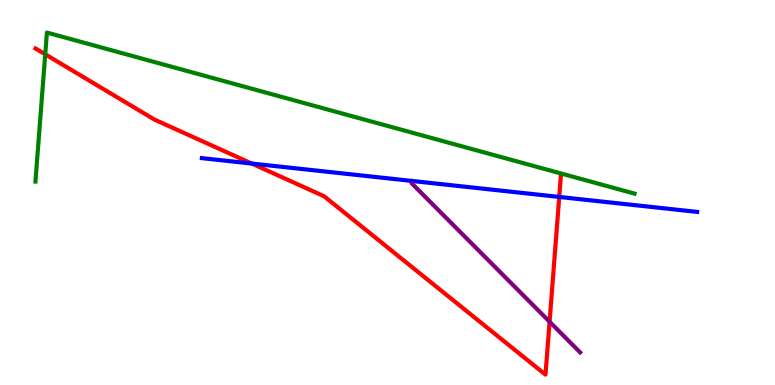[{'lines': ['blue', 'red'], 'intersections': [{'x': 3.25, 'y': 5.75}, {'x': 7.22, 'y': 4.88}]}, {'lines': ['green', 'red'], 'intersections': [{'x': 0.584, 'y': 8.59}]}, {'lines': ['purple', 'red'], 'intersections': [{'x': 7.09, 'y': 1.64}]}, {'lines': ['blue', 'green'], 'intersections': []}, {'lines': ['blue', 'purple'], 'intersections': []}, {'lines': ['green', 'purple'], 'intersections': []}]